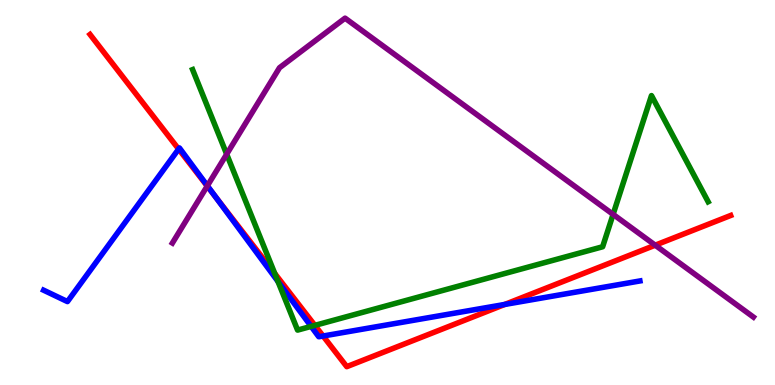[{'lines': ['blue', 'red'], 'intersections': [{'x': 2.3, 'y': 6.13}, {'x': 2.78, 'y': 4.89}, {'x': 4.17, 'y': 1.27}, {'x': 6.51, 'y': 2.09}]}, {'lines': ['green', 'red'], 'intersections': [{'x': 3.55, 'y': 2.9}, {'x': 4.06, 'y': 1.55}]}, {'lines': ['purple', 'red'], 'intersections': [{'x': 2.67, 'y': 5.17}, {'x': 8.45, 'y': 3.63}]}, {'lines': ['blue', 'green'], 'intersections': [{'x': 3.59, 'y': 2.69}, {'x': 4.01, 'y': 1.52}]}, {'lines': ['blue', 'purple'], 'intersections': [{'x': 2.68, 'y': 5.17}]}, {'lines': ['green', 'purple'], 'intersections': [{'x': 2.92, 'y': 5.99}, {'x': 7.91, 'y': 4.43}]}]